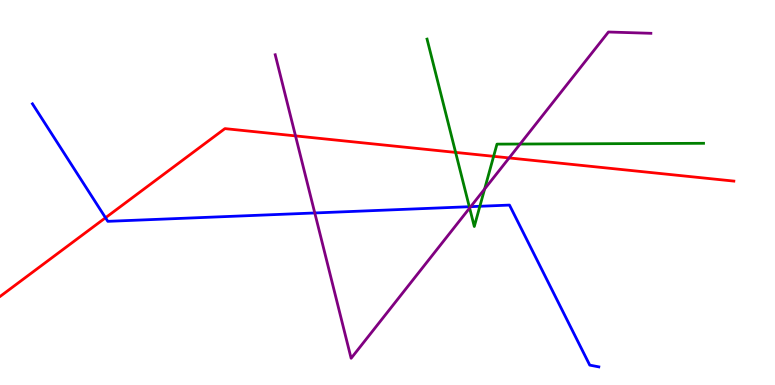[{'lines': ['blue', 'red'], 'intersections': [{'x': 1.36, 'y': 4.34}]}, {'lines': ['green', 'red'], 'intersections': [{'x': 5.88, 'y': 6.04}, {'x': 6.37, 'y': 5.94}]}, {'lines': ['purple', 'red'], 'intersections': [{'x': 3.81, 'y': 6.47}, {'x': 6.57, 'y': 5.9}]}, {'lines': ['blue', 'green'], 'intersections': [{'x': 6.06, 'y': 4.63}, {'x': 6.19, 'y': 4.64}]}, {'lines': ['blue', 'purple'], 'intersections': [{'x': 4.06, 'y': 4.47}, {'x': 6.07, 'y': 4.63}]}, {'lines': ['green', 'purple'], 'intersections': [{'x': 6.06, 'y': 4.6}, {'x': 6.25, 'y': 5.09}, {'x': 6.71, 'y': 6.26}]}]